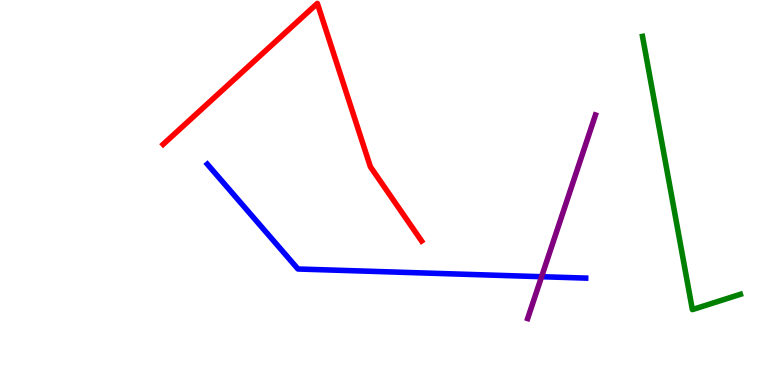[{'lines': ['blue', 'red'], 'intersections': []}, {'lines': ['green', 'red'], 'intersections': []}, {'lines': ['purple', 'red'], 'intersections': []}, {'lines': ['blue', 'green'], 'intersections': []}, {'lines': ['blue', 'purple'], 'intersections': [{'x': 6.99, 'y': 2.81}]}, {'lines': ['green', 'purple'], 'intersections': []}]